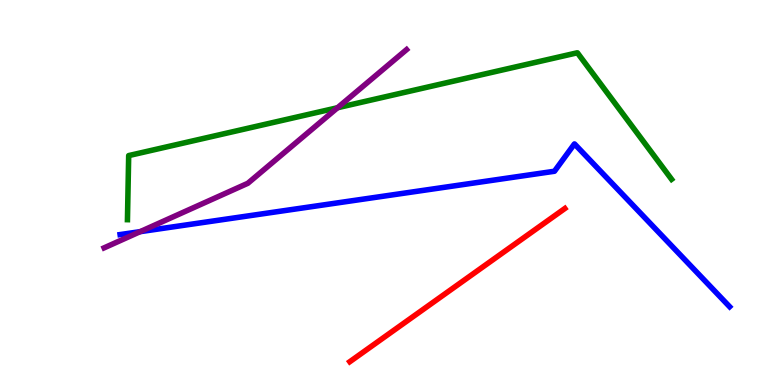[{'lines': ['blue', 'red'], 'intersections': []}, {'lines': ['green', 'red'], 'intersections': []}, {'lines': ['purple', 'red'], 'intersections': []}, {'lines': ['blue', 'green'], 'intersections': []}, {'lines': ['blue', 'purple'], 'intersections': [{'x': 1.81, 'y': 3.98}]}, {'lines': ['green', 'purple'], 'intersections': [{'x': 4.36, 'y': 7.2}]}]